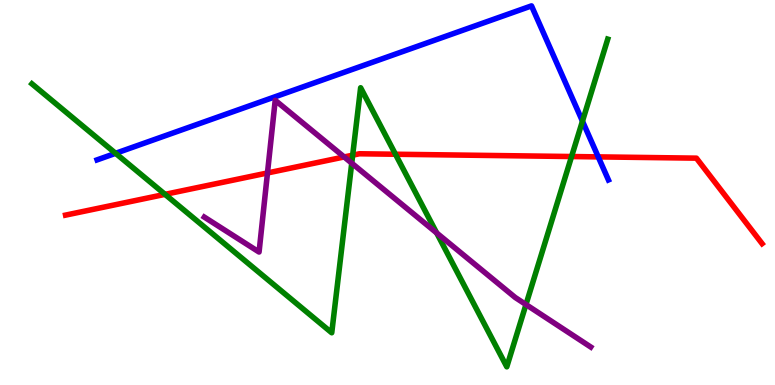[{'lines': ['blue', 'red'], 'intersections': [{'x': 7.72, 'y': 5.93}]}, {'lines': ['green', 'red'], 'intersections': [{'x': 2.13, 'y': 4.95}, {'x': 4.55, 'y': 5.97}, {'x': 5.1, 'y': 5.99}, {'x': 7.38, 'y': 5.93}]}, {'lines': ['purple', 'red'], 'intersections': [{'x': 3.45, 'y': 5.51}, {'x': 4.44, 'y': 5.92}]}, {'lines': ['blue', 'green'], 'intersections': [{'x': 1.49, 'y': 6.02}, {'x': 7.52, 'y': 6.85}]}, {'lines': ['blue', 'purple'], 'intersections': []}, {'lines': ['green', 'purple'], 'intersections': [{'x': 4.54, 'y': 5.76}, {'x': 5.63, 'y': 3.95}, {'x': 6.79, 'y': 2.09}]}]